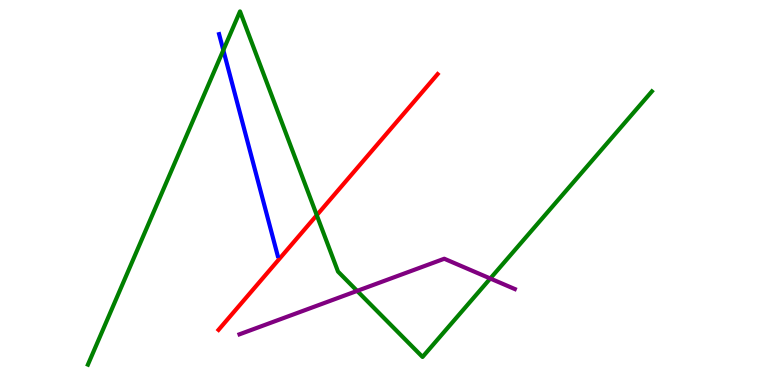[{'lines': ['blue', 'red'], 'intersections': []}, {'lines': ['green', 'red'], 'intersections': [{'x': 4.09, 'y': 4.41}]}, {'lines': ['purple', 'red'], 'intersections': []}, {'lines': ['blue', 'green'], 'intersections': [{'x': 2.88, 'y': 8.7}]}, {'lines': ['blue', 'purple'], 'intersections': []}, {'lines': ['green', 'purple'], 'intersections': [{'x': 4.61, 'y': 2.44}, {'x': 6.33, 'y': 2.77}]}]